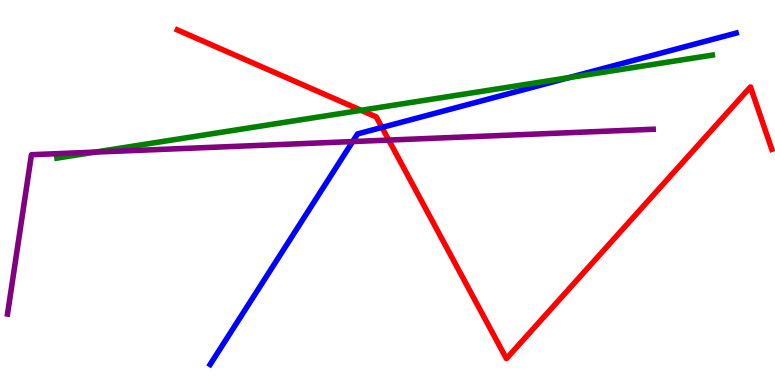[{'lines': ['blue', 'red'], 'intersections': [{'x': 4.93, 'y': 6.69}]}, {'lines': ['green', 'red'], 'intersections': [{'x': 4.66, 'y': 7.14}]}, {'lines': ['purple', 'red'], 'intersections': [{'x': 5.02, 'y': 6.36}]}, {'lines': ['blue', 'green'], 'intersections': [{'x': 7.34, 'y': 7.98}]}, {'lines': ['blue', 'purple'], 'intersections': [{'x': 4.55, 'y': 6.32}]}, {'lines': ['green', 'purple'], 'intersections': [{'x': 1.23, 'y': 6.05}]}]